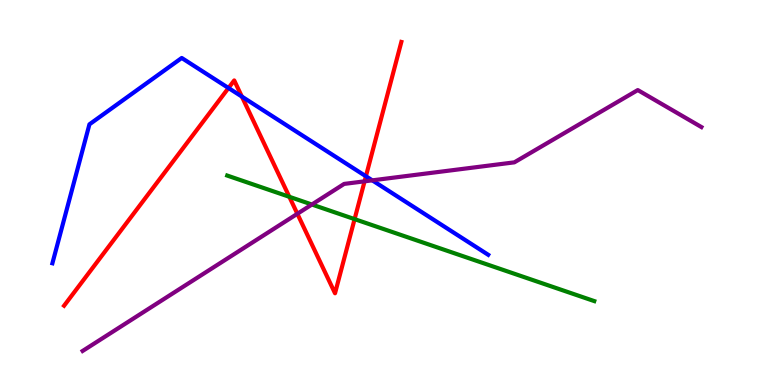[{'lines': ['blue', 'red'], 'intersections': [{'x': 2.95, 'y': 7.71}, {'x': 3.12, 'y': 7.49}, {'x': 4.72, 'y': 5.42}]}, {'lines': ['green', 'red'], 'intersections': [{'x': 3.73, 'y': 4.89}, {'x': 4.58, 'y': 4.31}]}, {'lines': ['purple', 'red'], 'intersections': [{'x': 3.84, 'y': 4.45}, {'x': 4.7, 'y': 5.29}]}, {'lines': ['blue', 'green'], 'intersections': []}, {'lines': ['blue', 'purple'], 'intersections': [{'x': 4.8, 'y': 5.32}]}, {'lines': ['green', 'purple'], 'intersections': [{'x': 4.02, 'y': 4.69}]}]